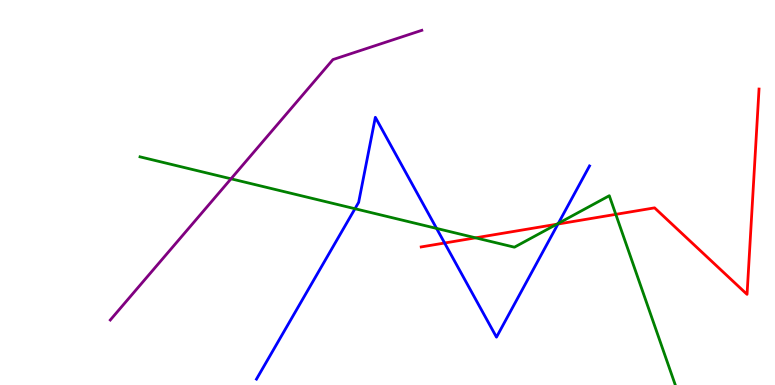[{'lines': ['blue', 'red'], 'intersections': [{'x': 5.74, 'y': 3.69}, {'x': 7.2, 'y': 4.18}]}, {'lines': ['green', 'red'], 'intersections': [{'x': 6.14, 'y': 3.82}, {'x': 7.18, 'y': 4.18}, {'x': 7.95, 'y': 4.43}]}, {'lines': ['purple', 'red'], 'intersections': []}, {'lines': ['blue', 'green'], 'intersections': [{'x': 4.58, 'y': 4.58}, {'x': 5.63, 'y': 4.07}, {'x': 7.2, 'y': 4.2}]}, {'lines': ['blue', 'purple'], 'intersections': []}, {'lines': ['green', 'purple'], 'intersections': [{'x': 2.98, 'y': 5.36}]}]